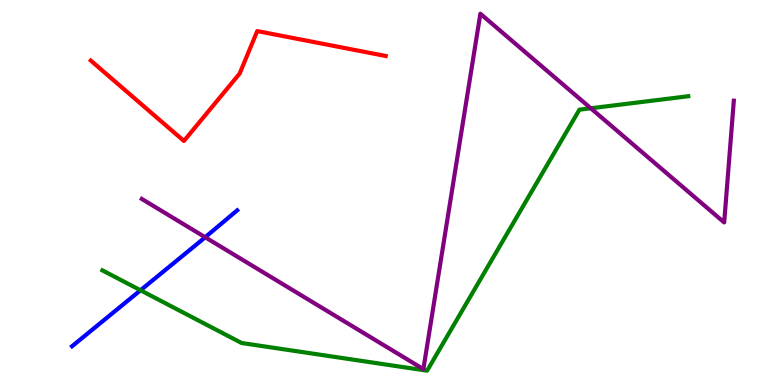[{'lines': ['blue', 'red'], 'intersections': []}, {'lines': ['green', 'red'], 'intersections': []}, {'lines': ['purple', 'red'], 'intersections': []}, {'lines': ['blue', 'green'], 'intersections': [{'x': 1.81, 'y': 2.46}]}, {'lines': ['blue', 'purple'], 'intersections': [{'x': 2.65, 'y': 3.84}]}, {'lines': ['green', 'purple'], 'intersections': [{'x': 7.62, 'y': 7.19}]}]